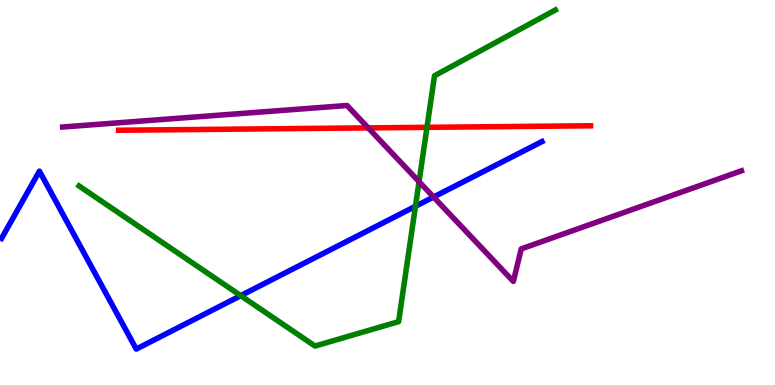[{'lines': ['blue', 'red'], 'intersections': []}, {'lines': ['green', 'red'], 'intersections': [{'x': 5.51, 'y': 6.69}]}, {'lines': ['purple', 'red'], 'intersections': [{'x': 4.75, 'y': 6.68}]}, {'lines': ['blue', 'green'], 'intersections': [{'x': 3.11, 'y': 2.32}, {'x': 5.36, 'y': 4.64}]}, {'lines': ['blue', 'purple'], 'intersections': [{'x': 5.59, 'y': 4.88}]}, {'lines': ['green', 'purple'], 'intersections': [{'x': 5.41, 'y': 5.28}]}]